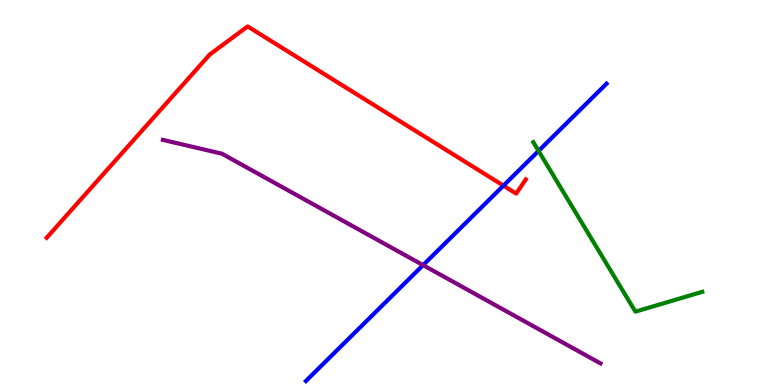[{'lines': ['blue', 'red'], 'intersections': [{'x': 6.5, 'y': 5.18}]}, {'lines': ['green', 'red'], 'intersections': []}, {'lines': ['purple', 'red'], 'intersections': []}, {'lines': ['blue', 'green'], 'intersections': [{'x': 6.95, 'y': 6.08}]}, {'lines': ['blue', 'purple'], 'intersections': [{'x': 5.46, 'y': 3.11}]}, {'lines': ['green', 'purple'], 'intersections': []}]